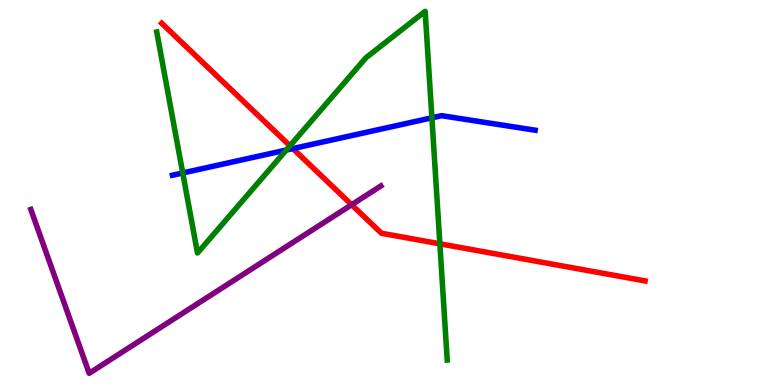[{'lines': ['blue', 'red'], 'intersections': [{'x': 3.78, 'y': 6.14}]}, {'lines': ['green', 'red'], 'intersections': [{'x': 3.74, 'y': 6.21}, {'x': 5.68, 'y': 3.67}]}, {'lines': ['purple', 'red'], 'intersections': [{'x': 4.54, 'y': 4.68}]}, {'lines': ['blue', 'green'], 'intersections': [{'x': 2.36, 'y': 5.51}, {'x': 3.69, 'y': 6.1}, {'x': 5.57, 'y': 6.94}]}, {'lines': ['blue', 'purple'], 'intersections': []}, {'lines': ['green', 'purple'], 'intersections': []}]